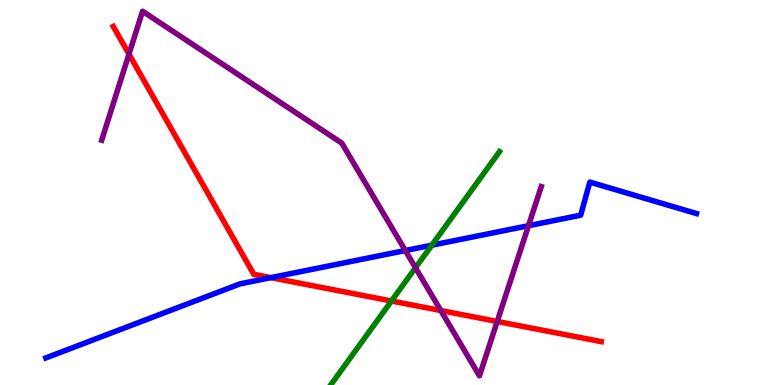[{'lines': ['blue', 'red'], 'intersections': [{'x': 3.5, 'y': 2.79}]}, {'lines': ['green', 'red'], 'intersections': [{'x': 5.05, 'y': 2.18}]}, {'lines': ['purple', 'red'], 'intersections': [{'x': 1.66, 'y': 8.59}, {'x': 5.69, 'y': 1.93}, {'x': 6.42, 'y': 1.65}]}, {'lines': ['blue', 'green'], 'intersections': [{'x': 5.57, 'y': 3.63}]}, {'lines': ['blue', 'purple'], 'intersections': [{'x': 5.23, 'y': 3.49}, {'x': 6.82, 'y': 4.14}]}, {'lines': ['green', 'purple'], 'intersections': [{'x': 5.36, 'y': 3.05}]}]